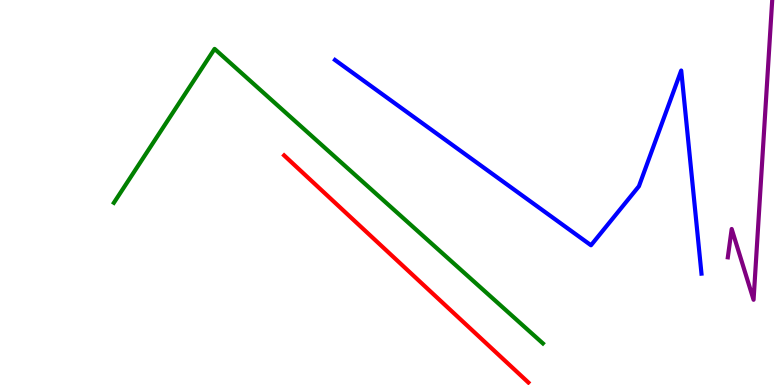[{'lines': ['blue', 'red'], 'intersections': []}, {'lines': ['green', 'red'], 'intersections': []}, {'lines': ['purple', 'red'], 'intersections': []}, {'lines': ['blue', 'green'], 'intersections': []}, {'lines': ['blue', 'purple'], 'intersections': []}, {'lines': ['green', 'purple'], 'intersections': []}]